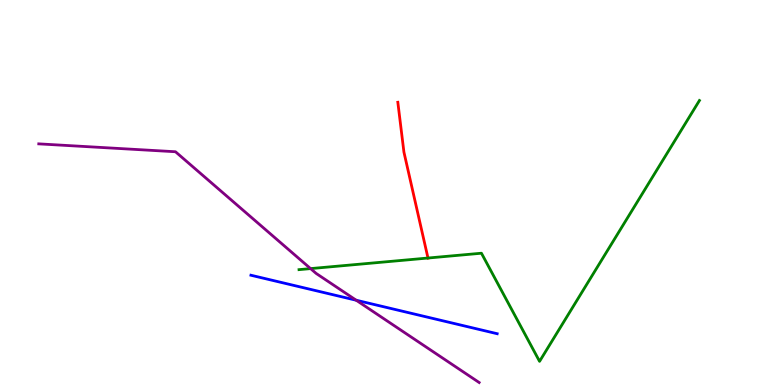[{'lines': ['blue', 'red'], 'intersections': []}, {'lines': ['green', 'red'], 'intersections': [{'x': 5.52, 'y': 3.3}]}, {'lines': ['purple', 'red'], 'intersections': []}, {'lines': ['blue', 'green'], 'intersections': []}, {'lines': ['blue', 'purple'], 'intersections': [{'x': 4.6, 'y': 2.2}]}, {'lines': ['green', 'purple'], 'intersections': [{'x': 4.01, 'y': 3.02}]}]